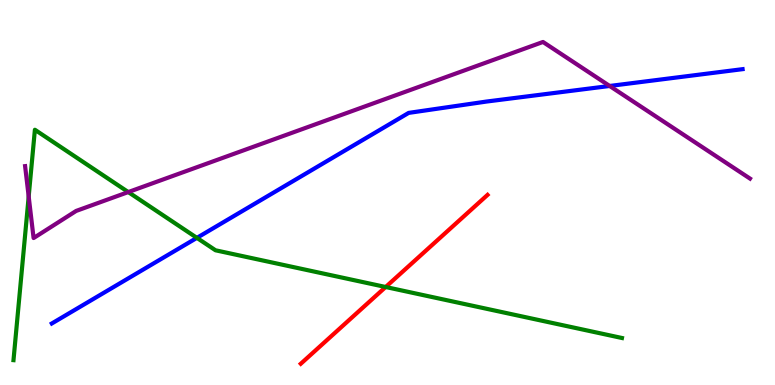[{'lines': ['blue', 'red'], 'intersections': []}, {'lines': ['green', 'red'], 'intersections': [{'x': 4.98, 'y': 2.55}]}, {'lines': ['purple', 'red'], 'intersections': []}, {'lines': ['blue', 'green'], 'intersections': [{'x': 2.54, 'y': 3.82}]}, {'lines': ['blue', 'purple'], 'intersections': [{'x': 7.87, 'y': 7.77}]}, {'lines': ['green', 'purple'], 'intersections': [{'x': 0.37, 'y': 4.9}, {'x': 1.66, 'y': 5.01}]}]